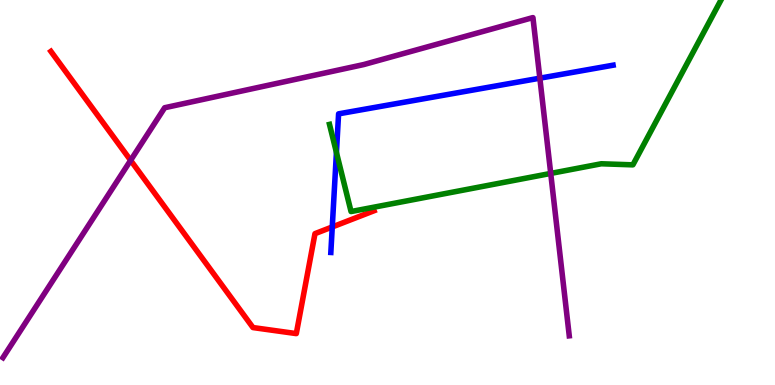[{'lines': ['blue', 'red'], 'intersections': [{'x': 4.29, 'y': 4.11}]}, {'lines': ['green', 'red'], 'intersections': []}, {'lines': ['purple', 'red'], 'intersections': [{'x': 1.69, 'y': 5.84}]}, {'lines': ['blue', 'green'], 'intersections': [{'x': 4.34, 'y': 6.04}]}, {'lines': ['blue', 'purple'], 'intersections': [{'x': 6.97, 'y': 7.97}]}, {'lines': ['green', 'purple'], 'intersections': [{'x': 7.11, 'y': 5.5}]}]